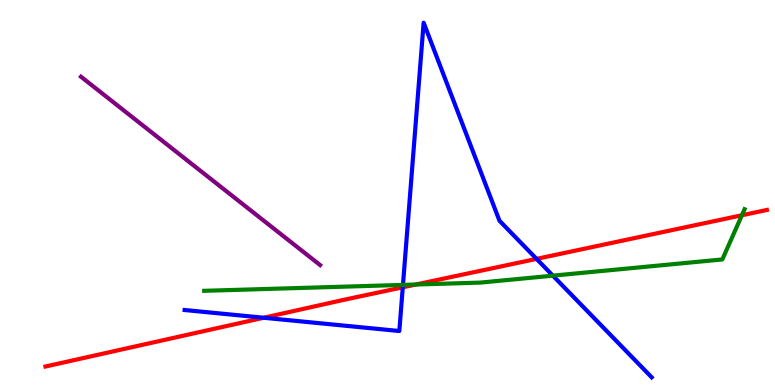[{'lines': ['blue', 'red'], 'intersections': [{'x': 3.4, 'y': 1.75}, {'x': 5.2, 'y': 2.54}, {'x': 6.92, 'y': 3.28}]}, {'lines': ['green', 'red'], 'intersections': [{'x': 5.37, 'y': 2.61}, {'x': 9.57, 'y': 4.41}]}, {'lines': ['purple', 'red'], 'intersections': []}, {'lines': ['blue', 'green'], 'intersections': [{'x': 5.2, 'y': 2.6}, {'x': 7.13, 'y': 2.84}]}, {'lines': ['blue', 'purple'], 'intersections': []}, {'lines': ['green', 'purple'], 'intersections': []}]